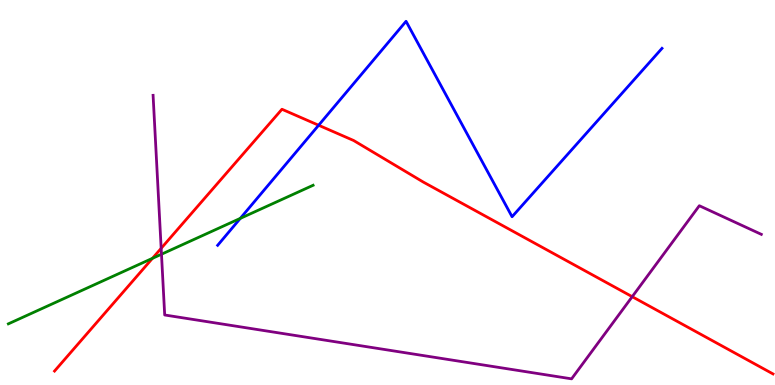[{'lines': ['blue', 'red'], 'intersections': [{'x': 4.11, 'y': 6.75}]}, {'lines': ['green', 'red'], 'intersections': [{'x': 1.97, 'y': 3.29}]}, {'lines': ['purple', 'red'], 'intersections': [{'x': 2.08, 'y': 3.55}, {'x': 8.16, 'y': 2.29}]}, {'lines': ['blue', 'green'], 'intersections': [{'x': 3.1, 'y': 4.33}]}, {'lines': ['blue', 'purple'], 'intersections': []}, {'lines': ['green', 'purple'], 'intersections': [{'x': 2.08, 'y': 3.4}]}]